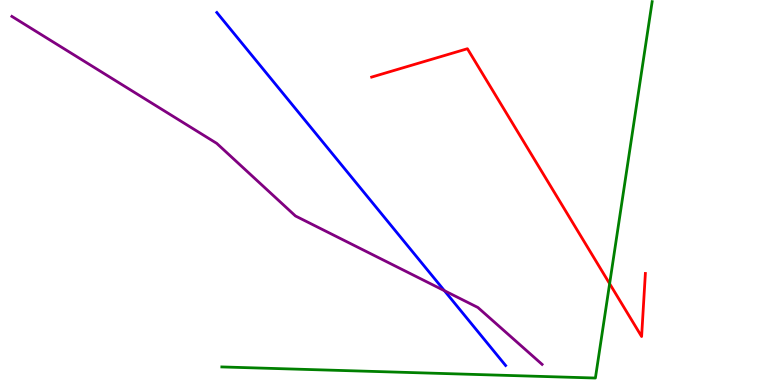[{'lines': ['blue', 'red'], 'intersections': []}, {'lines': ['green', 'red'], 'intersections': [{'x': 7.87, 'y': 2.63}]}, {'lines': ['purple', 'red'], 'intersections': []}, {'lines': ['blue', 'green'], 'intersections': []}, {'lines': ['blue', 'purple'], 'intersections': [{'x': 5.73, 'y': 2.45}]}, {'lines': ['green', 'purple'], 'intersections': []}]